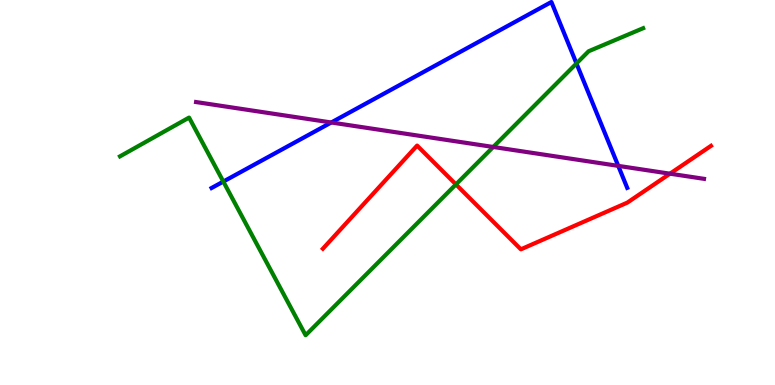[{'lines': ['blue', 'red'], 'intersections': []}, {'lines': ['green', 'red'], 'intersections': [{'x': 5.88, 'y': 5.21}]}, {'lines': ['purple', 'red'], 'intersections': [{'x': 8.64, 'y': 5.49}]}, {'lines': ['blue', 'green'], 'intersections': [{'x': 2.88, 'y': 5.28}, {'x': 7.44, 'y': 8.35}]}, {'lines': ['blue', 'purple'], 'intersections': [{'x': 4.27, 'y': 6.82}, {'x': 7.98, 'y': 5.69}]}, {'lines': ['green', 'purple'], 'intersections': [{'x': 6.36, 'y': 6.18}]}]